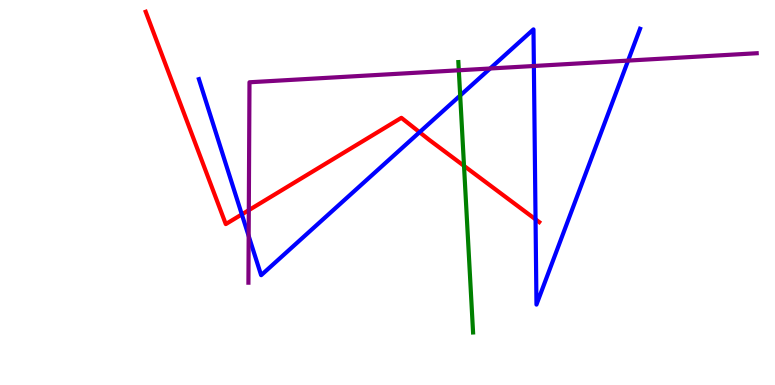[{'lines': ['blue', 'red'], 'intersections': [{'x': 3.12, 'y': 4.43}, {'x': 5.41, 'y': 6.57}, {'x': 6.91, 'y': 4.3}]}, {'lines': ['green', 'red'], 'intersections': [{'x': 5.99, 'y': 5.69}]}, {'lines': ['purple', 'red'], 'intersections': [{'x': 3.21, 'y': 4.54}]}, {'lines': ['blue', 'green'], 'intersections': [{'x': 5.94, 'y': 7.52}]}, {'lines': ['blue', 'purple'], 'intersections': [{'x': 3.21, 'y': 3.87}, {'x': 6.32, 'y': 8.22}, {'x': 6.89, 'y': 8.29}, {'x': 8.1, 'y': 8.43}]}, {'lines': ['green', 'purple'], 'intersections': [{'x': 5.92, 'y': 8.17}]}]